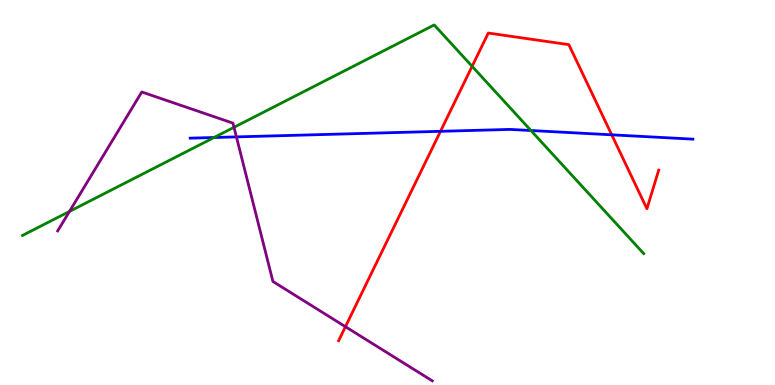[{'lines': ['blue', 'red'], 'intersections': [{'x': 5.68, 'y': 6.59}, {'x': 7.89, 'y': 6.5}]}, {'lines': ['green', 'red'], 'intersections': [{'x': 6.09, 'y': 8.28}]}, {'lines': ['purple', 'red'], 'intersections': [{'x': 4.46, 'y': 1.51}]}, {'lines': ['blue', 'green'], 'intersections': [{'x': 2.76, 'y': 6.43}, {'x': 6.85, 'y': 6.61}]}, {'lines': ['blue', 'purple'], 'intersections': [{'x': 3.05, 'y': 6.44}]}, {'lines': ['green', 'purple'], 'intersections': [{'x': 0.897, 'y': 4.51}, {'x': 3.02, 'y': 6.69}]}]